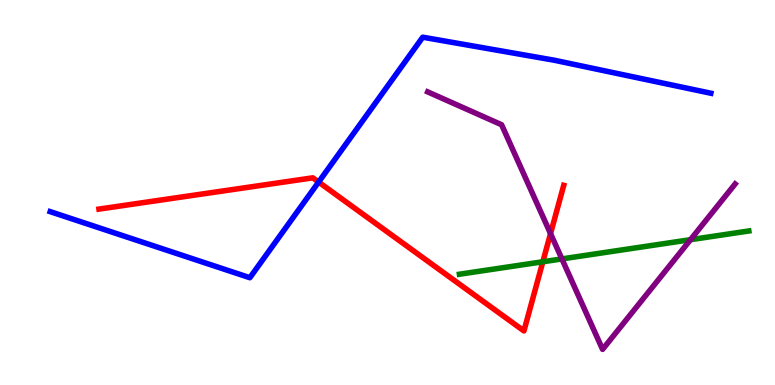[{'lines': ['blue', 'red'], 'intersections': [{'x': 4.11, 'y': 5.27}]}, {'lines': ['green', 'red'], 'intersections': [{'x': 7.0, 'y': 3.2}]}, {'lines': ['purple', 'red'], 'intersections': [{'x': 7.1, 'y': 3.93}]}, {'lines': ['blue', 'green'], 'intersections': []}, {'lines': ['blue', 'purple'], 'intersections': []}, {'lines': ['green', 'purple'], 'intersections': [{'x': 7.25, 'y': 3.28}, {'x': 8.91, 'y': 3.77}]}]